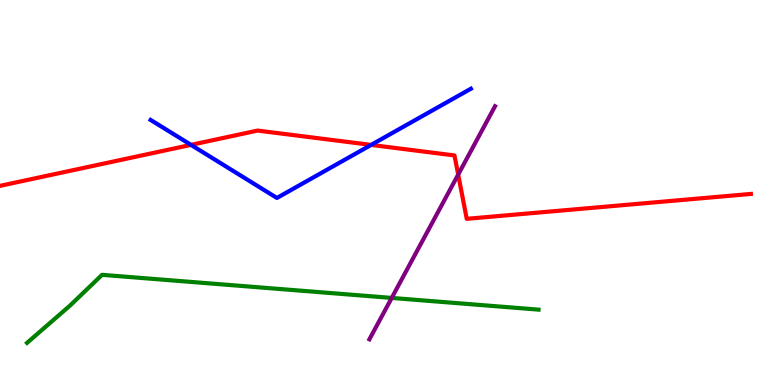[{'lines': ['blue', 'red'], 'intersections': [{'x': 2.46, 'y': 6.24}, {'x': 4.79, 'y': 6.24}]}, {'lines': ['green', 'red'], 'intersections': []}, {'lines': ['purple', 'red'], 'intersections': [{'x': 5.91, 'y': 5.47}]}, {'lines': ['blue', 'green'], 'intersections': []}, {'lines': ['blue', 'purple'], 'intersections': []}, {'lines': ['green', 'purple'], 'intersections': [{'x': 5.05, 'y': 2.26}]}]